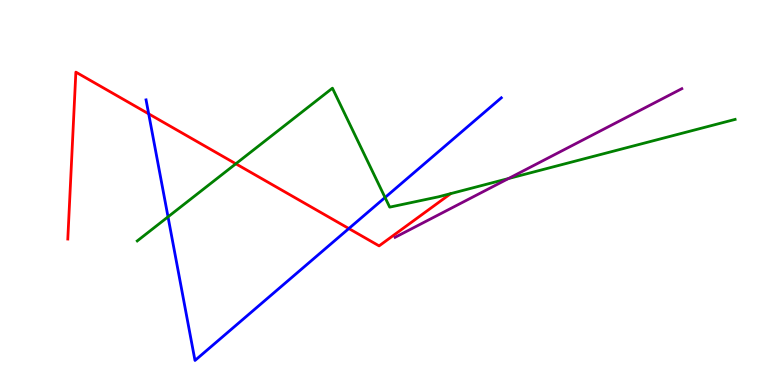[{'lines': ['blue', 'red'], 'intersections': [{'x': 1.92, 'y': 7.04}, {'x': 4.5, 'y': 4.06}]}, {'lines': ['green', 'red'], 'intersections': [{'x': 3.04, 'y': 5.75}]}, {'lines': ['purple', 'red'], 'intersections': []}, {'lines': ['blue', 'green'], 'intersections': [{'x': 2.17, 'y': 4.37}, {'x': 4.97, 'y': 4.87}]}, {'lines': ['blue', 'purple'], 'intersections': []}, {'lines': ['green', 'purple'], 'intersections': [{'x': 6.56, 'y': 5.36}]}]